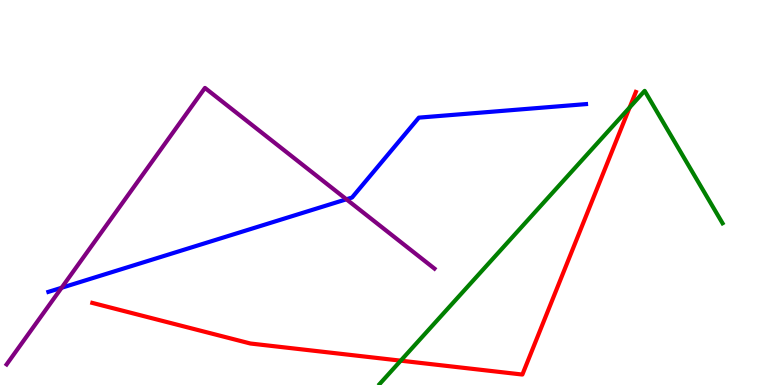[{'lines': ['blue', 'red'], 'intersections': []}, {'lines': ['green', 'red'], 'intersections': [{'x': 5.17, 'y': 0.632}, {'x': 8.12, 'y': 7.21}]}, {'lines': ['purple', 'red'], 'intersections': []}, {'lines': ['blue', 'green'], 'intersections': []}, {'lines': ['blue', 'purple'], 'intersections': [{'x': 0.795, 'y': 2.53}, {'x': 4.47, 'y': 4.82}]}, {'lines': ['green', 'purple'], 'intersections': []}]